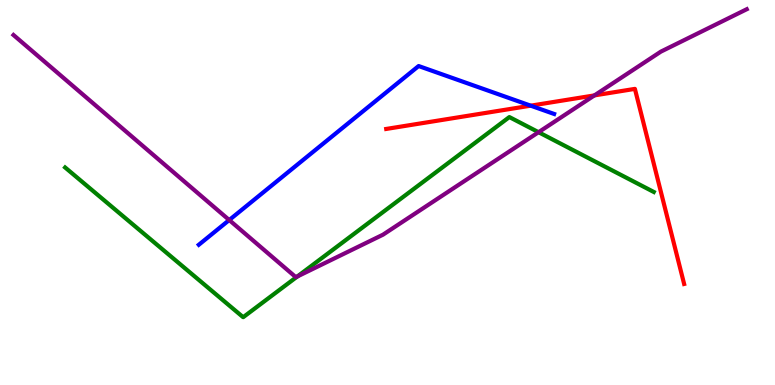[{'lines': ['blue', 'red'], 'intersections': [{'x': 6.85, 'y': 7.26}]}, {'lines': ['green', 'red'], 'intersections': []}, {'lines': ['purple', 'red'], 'intersections': [{'x': 7.67, 'y': 7.52}]}, {'lines': ['blue', 'green'], 'intersections': []}, {'lines': ['blue', 'purple'], 'intersections': [{'x': 2.96, 'y': 4.28}]}, {'lines': ['green', 'purple'], 'intersections': [{'x': 3.84, 'y': 2.82}, {'x': 6.95, 'y': 6.57}]}]